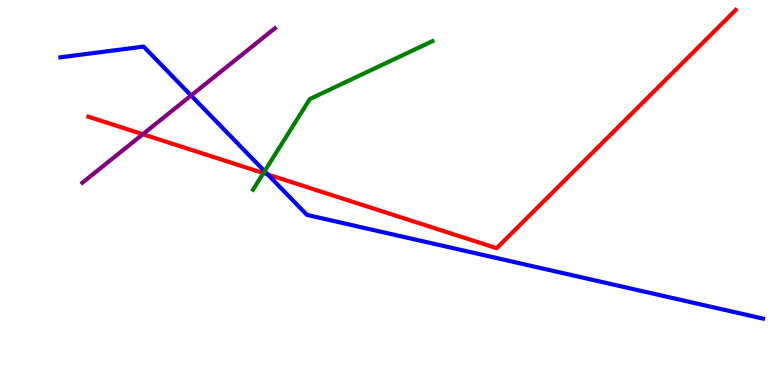[{'lines': ['blue', 'red'], 'intersections': [{'x': 3.45, 'y': 5.47}]}, {'lines': ['green', 'red'], 'intersections': [{'x': 3.4, 'y': 5.5}]}, {'lines': ['purple', 'red'], 'intersections': [{'x': 1.84, 'y': 6.51}]}, {'lines': ['blue', 'green'], 'intersections': [{'x': 3.41, 'y': 5.55}]}, {'lines': ['blue', 'purple'], 'intersections': [{'x': 2.47, 'y': 7.52}]}, {'lines': ['green', 'purple'], 'intersections': []}]